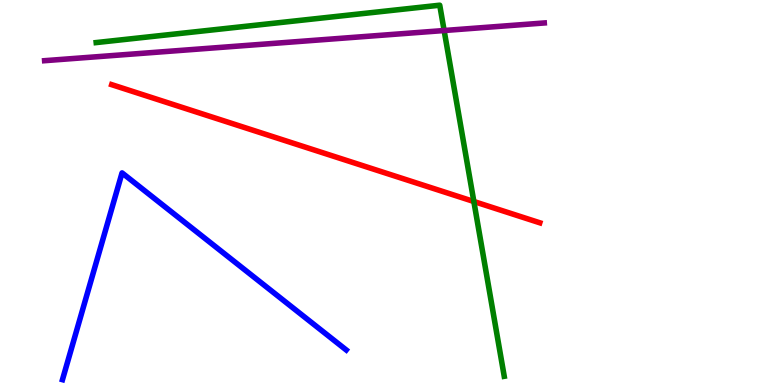[{'lines': ['blue', 'red'], 'intersections': []}, {'lines': ['green', 'red'], 'intersections': [{'x': 6.11, 'y': 4.77}]}, {'lines': ['purple', 'red'], 'intersections': []}, {'lines': ['blue', 'green'], 'intersections': []}, {'lines': ['blue', 'purple'], 'intersections': []}, {'lines': ['green', 'purple'], 'intersections': [{'x': 5.73, 'y': 9.21}]}]